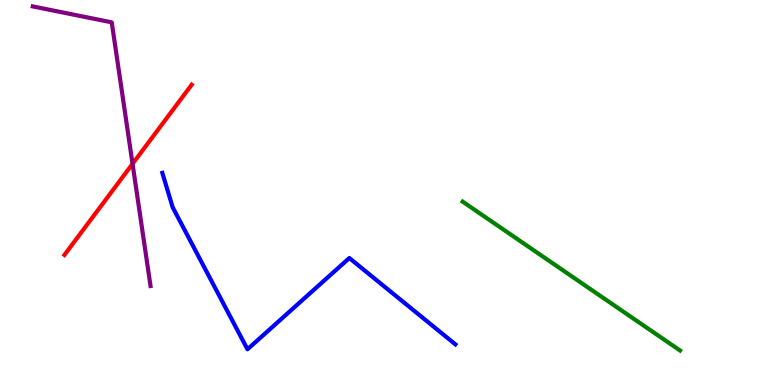[{'lines': ['blue', 'red'], 'intersections': []}, {'lines': ['green', 'red'], 'intersections': []}, {'lines': ['purple', 'red'], 'intersections': [{'x': 1.71, 'y': 5.74}]}, {'lines': ['blue', 'green'], 'intersections': []}, {'lines': ['blue', 'purple'], 'intersections': []}, {'lines': ['green', 'purple'], 'intersections': []}]